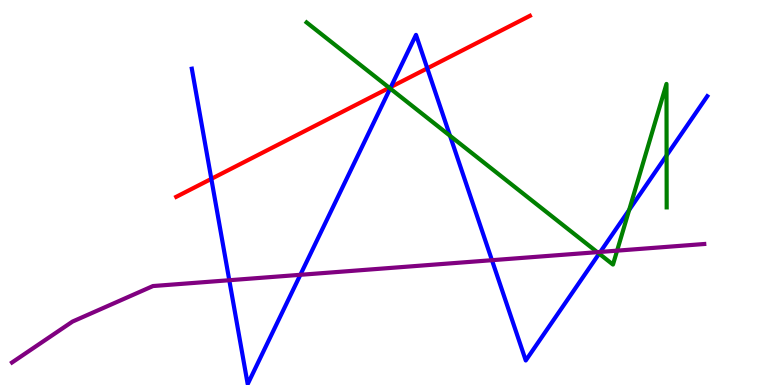[{'lines': ['blue', 'red'], 'intersections': [{'x': 2.73, 'y': 5.35}, {'x': 5.04, 'y': 7.74}, {'x': 5.51, 'y': 8.22}]}, {'lines': ['green', 'red'], 'intersections': [{'x': 5.02, 'y': 7.72}]}, {'lines': ['purple', 'red'], 'intersections': []}, {'lines': ['blue', 'green'], 'intersections': [{'x': 5.03, 'y': 7.7}, {'x': 5.81, 'y': 6.47}, {'x': 7.73, 'y': 3.41}, {'x': 8.12, 'y': 4.55}, {'x': 8.6, 'y': 5.96}]}, {'lines': ['blue', 'purple'], 'intersections': [{'x': 2.96, 'y': 2.72}, {'x': 3.88, 'y': 2.86}, {'x': 6.35, 'y': 3.24}, {'x': 7.75, 'y': 3.46}]}, {'lines': ['green', 'purple'], 'intersections': [{'x': 7.71, 'y': 3.45}, {'x': 7.96, 'y': 3.49}]}]